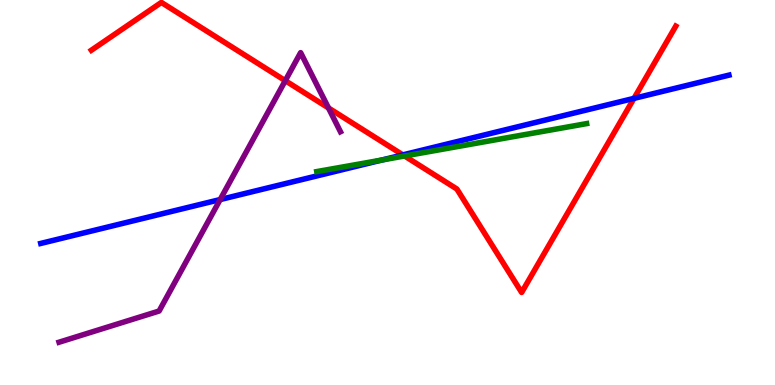[{'lines': ['blue', 'red'], 'intersections': [{'x': 5.2, 'y': 5.98}, {'x': 8.18, 'y': 7.44}]}, {'lines': ['green', 'red'], 'intersections': [{'x': 5.22, 'y': 5.95}]}, {'lines': ['purple', 'red'], 'intersections': [{'x': 3.68, 'y': 7.9}, {'x': 4.24, 'y': 7.2}]}, {'lines': ['blue', 'green'], 'intersections': [{'x': 4.93, 'y': 5.84}]}, {'lines': ['blue', 'purple'], 'intersections': [{'x': 2.84, 'y': 4.82}]}, {'lines': ['green', 'purple'], 'intersections': []}]